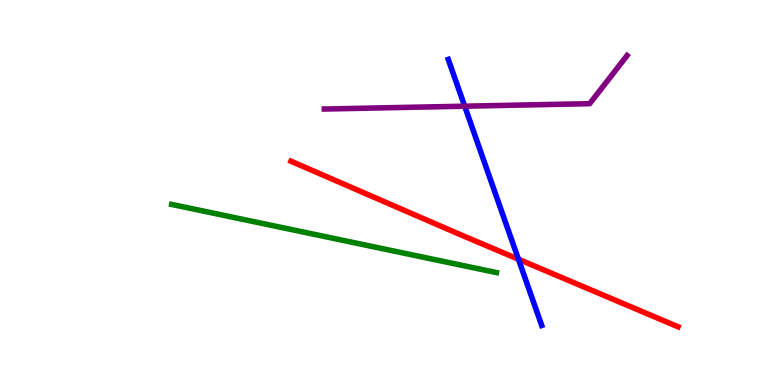[{'lines': ['blue', 'red'], 'intersections': [{'x': 6.69, 'y': 3.27}]}, {'lines': ['green', 'red'], 'intersections': []}, {'lines': ['purple', 'red'], 'intersections': []}, {'lines': ['blue', 'green'], 'intersections': []}, {'lines': ['blue', 'purple'], 'intersections': [{'x': 6.0, 'y': 7.24}]}, {'lines': ['green', 'purple'], 'intersections': []}]